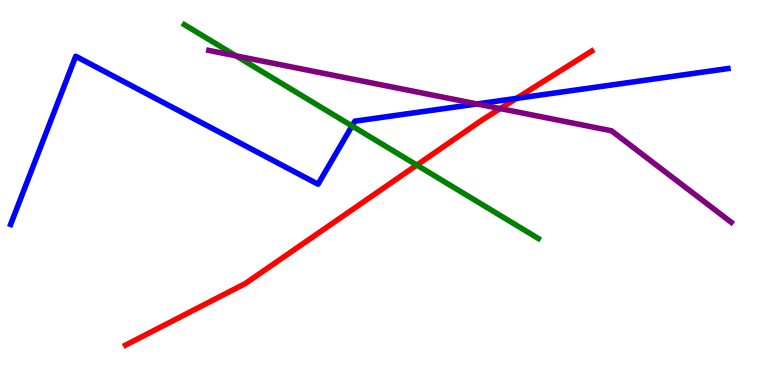[{'lines': ['blue', 'red'], 'intersections': [{'x': 6.66, 'y': 7.44}]}, {'lines': ['green', 'red'], 'intersections': [{'x': 5.38, 'y': 5.71}]}, {'lines': ['purple', 'red'], 'intersections': [{'x': 6.45, 'y': 7.18}]}, {'lines': ['blue', 'green'], 'intersections': [{'x': 4.54, 'y': 6.73}]}, {'lines': ['blue', 'purple'], 'intersections': [{'x': 6.16, 'y': 7.3}]}, {'lines': ['green', 'purple'], 'intersections': [{'x': 3.05, 'y': 8.55}]}]